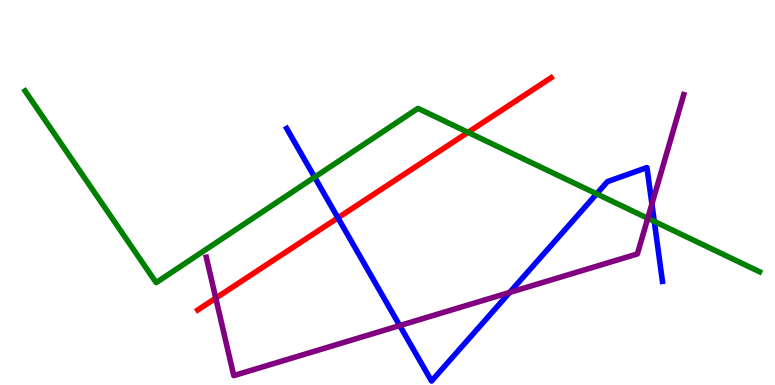[{'lines': ['blue', 'red'], 'intersections': [{'x': 4.36, 'y': 4.34}]}, {'lines': ['green', 'red'], 'intersections': [{'x': 6.04, 'y': 6.56}]}, {'lines': ['purple', 'red'], 'intersections': [{'x': 2.78, 'y': 2.26}]}, {'lines': ['blue', 'green'], 'intersections': [{'x': 4.06, 'y': 5.4}, {'x': 7.7, 'y': 4.96}, {'x': 8.44, 'y': 4.25}]}, {'lines': ['blue', 'purple'], 'intersections': [{'x': 5.16, 'y': 1.54}, {'x': 6.58, 'y': 2.4}, {'x': 8.41, 'y': 4.7}]}, {'lines': ['green', 'purple'], 'intersections': [{'x': 8.36, 'y': 4.33}]}]